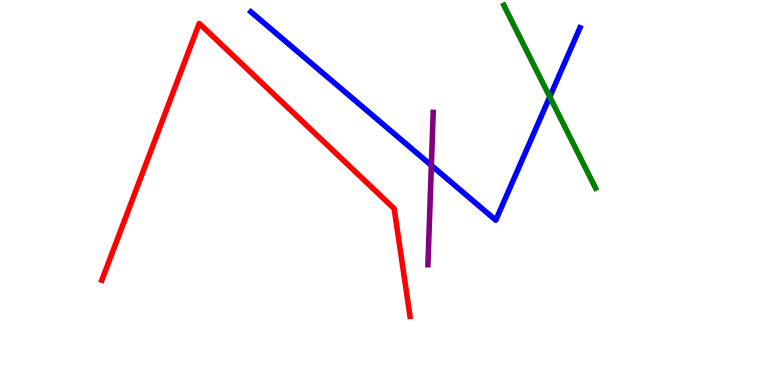[{'lines': ['blue', 'red'], 'intersections': []}, {'lines': ['green', 'red'], 'intersections': []}, {'lines': ['purple', 'red'], 'intersections': []}, {'lines': ['blue', 'green'], 'intersections': [{'x': 7.09, 'y': 7.49}]}, {'lines': ['blue', 'purple'], 'intersections': [{'x': 5.57, 'y': 5.7}]}, {'lines': ['green', 'purple'], 'intersections': []}]